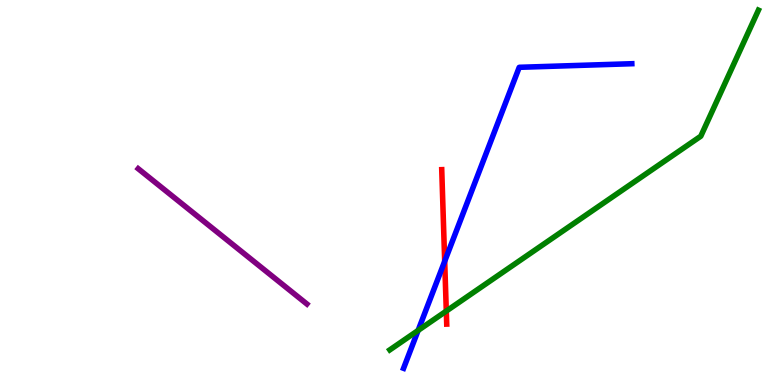[{'lines': ['blue', 'red'], 'intersections': [{'x': 5.74, 'y': 3.21}]}, {'lines': ['green', 'red'], 'intersections': [{'x': 5.76, 'y': 1.92}]}, {'lines': ['purple', 'red'], 'intersections': []}, {'lines': ['blue', 'green'], 'intersections': [{'x': 5.4, 'y': 1.42}]}, {'lines': ['blue', 'purple'], 'intersections': []}, {'lines': ['green', 'purple'], 'intersections': []}]